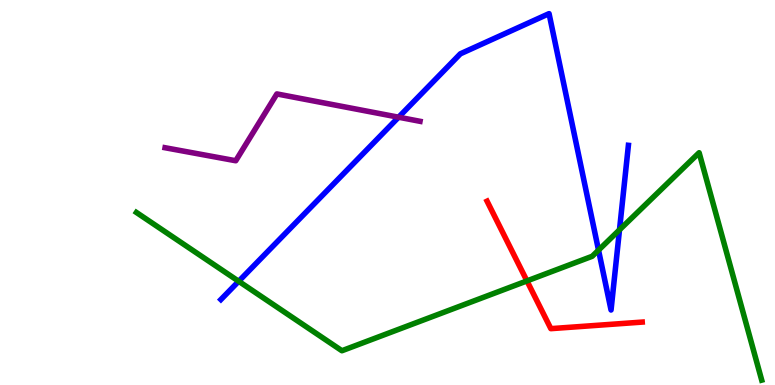[{'lines': ['blue', 'red'], 'intersections': []}, {'lines': ['green', 'red'], 'intersections': [{'x': 6.8, 'y': 2.7}]}, {'lines': ['purple', 'red'], 'intersections': []}, {'lines': ['blue', 'green'], 'intersections': [{'x': 3.08, 'y': 2.69}, {'x': 7.72, 'y': 3.5}, {'x': 7.99, 'y': 4.03}]}, {'lines': ['blue', 'purple'], 'intersections': [{'x': 5.14, 'y': 6.96}]}, {'lines': ['green', 'purple'], 'intersections': []}]